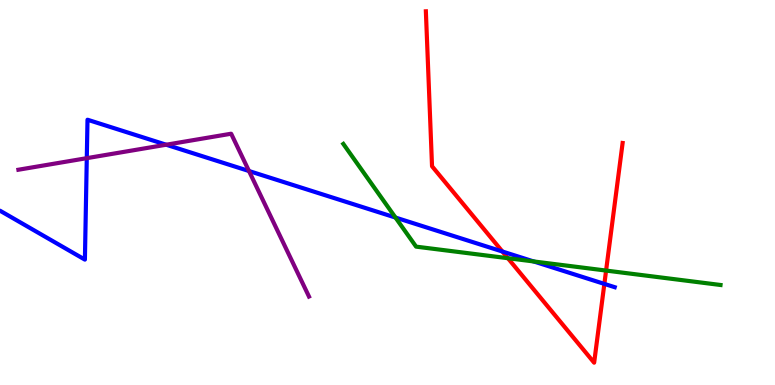[{'lines': ['blue', 'red'], 'intersections': [{'x': 6.48, 'y': 3.47}, {'x': 7.8, 'y': 2.63}]}, {'lines': ['green', 'red'], 'intersections': [{'x': 6.55, 'y': 3.29}, {'x': 7.82, 'y': 2.97}]}, {'lines': ['purple', 'red'], 'intersections': []}, {'lines': ['blue', 'green'], 'intersections': [{'x': 5.1, 'y': 4.35}, {'x': 6.89, 'y': 3.21}]}, {'lines': ['blue', 'purple'], 'intersections': [{'x': 1.12, 'y': 5.89}, {'x': 2.14, 'y': 6.24}, {'x': 3.21, 'y': 5.56}]}, {'lines': ['green', 'purple'], 'intersections': []}]